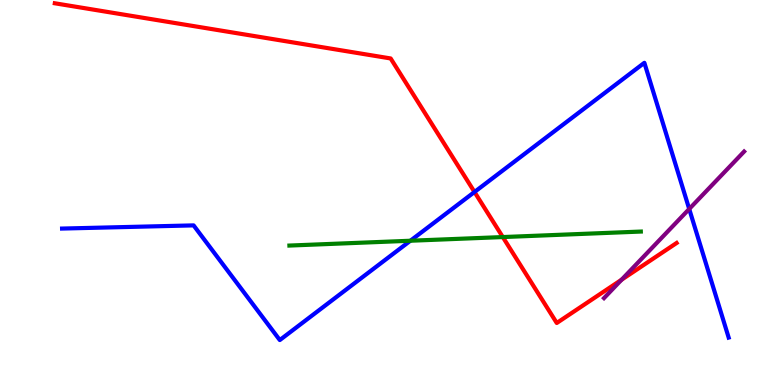[{'lines': ['blue', 'red'], 'intersections': [{'x': 6.12, 'y': 5.01}]}, {'lines': ['green', 'red'], 'intersections': [{'x': 6.49, 'y': 3.84}]}, {'lines': ['purple', 'red'], 'intersections': [{'x': 8.02, 'y': 2.73}]}, {'lines': ['blue', 'green'], 'intersections': [{'x': 5.3, 'y': 3.75}]}, {'lines': ['blue', 'purple'], 'intersections': [{'x': 8.89, 'y': 4.57}]}, {'lines': ['green', 'purple'], 'intersections': []}]